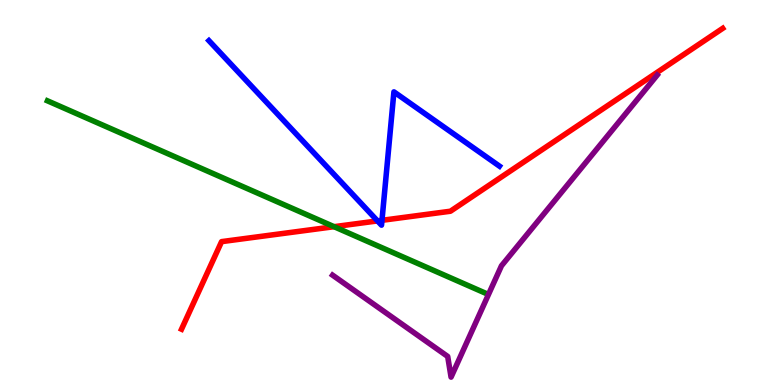[{'lines': ['blue', 'red'], 'intersections': [{'x': 4.87, 'y': 4.26}, {'x': 4.93, 'y': 4.28}]}, {'lines': ['green', 'red'], 'intersections': [{'x': 4.31, 'y': 4.11}]}, {'lines': ['purple', 'red'], 'intersections': []}, {'lines': ['blue', 'green'], 'intersections': []}, {'lines': ['blue', 'purple'], 'intersections': []}, {'lines': ['green', 'purple'], 'intersections': []}]